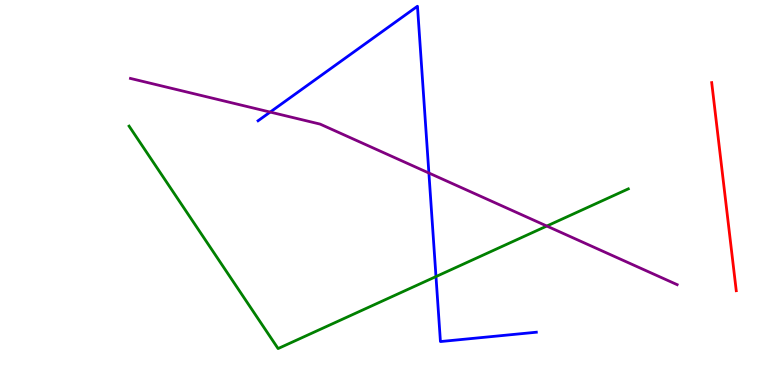[{'lines': ['blue', 'red'], 'intersections': []}, {'lines': ['green', 'red'], 'intersections': []}, {'lines': ['purple', 'red'], 'intersections': []}, {'lines': ['blue', 'green'], 'intersections': [{'x': 5.63, 'y': 2.82}]}, {'lines': ['blue', 'purple'], 'intersections': [{'x': 3.49, 'y': 7.09}, {'x': 5.53, 'y': 5.51}]}, {'lines': ['green', 'purple'], 'intersections': [{'x': 7.06, 'y': 4.13}]}]